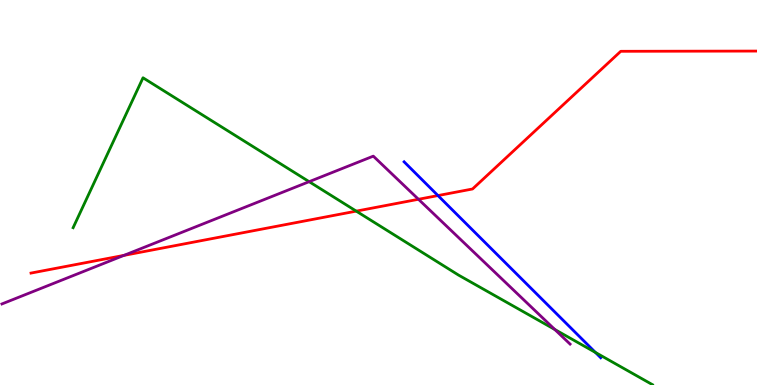[{'lines': ['blue', 'red'], 'intersections': [{'x': 5.65, 'y': 4.92}]}, {'lines': ['green', 'red'], 'intersections': [{'x': 4.6, 'y': 4.52}]}, {'lines': ['purple', 'red'], 'intersections': [{'x': 1.6, 'y': 3.37}, {'x': 5.4, 'y': 4.82}]}, {'lines': ['blue', 'green'], 'intersections': [{'x': 7.68, 'y': 0.846}]}, {'lines': ['blue', 'purple'], 'intersections': []}, {'lines': ['green', 'purple'], 'intersections': [{'x': 3.99, 'y': 5.28}, {'x': 7.16, 'y': 1.44}]}]